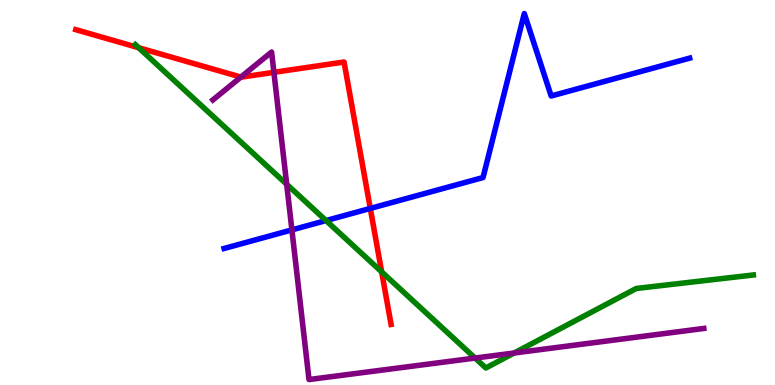[{'lines': ['blue', 'red'], 'intersections': [{'x': 4.78, 'y': 4.59}]}, {'lines': ['green', 'red'], 'intersections': [{'x': 1.79, 'y': 8.76}, {'x': 4.92, 'y': 2.94}]}, {'lines': ['purple', 'red'], 'intersections': [{'x': 3.11, 'y': 8.0}, {'x': 3.53, 'y': 8.12}]}, {'lines': ['blue', 'green'], 'intersections': [{'x': 4.21, 'y': 4.27}]}, {'lines': ['blue', 'purple'], 'intersections': [{'x': 3.77, 'y': 4.03}]}, {'lines': ['green', 'purple'], 'intersections': [{'x': 3.7, 'y': 5.21}, {'x': 6.13, 'y': 0.7}, {'x': 6.63, 'y': 0.831}]}]